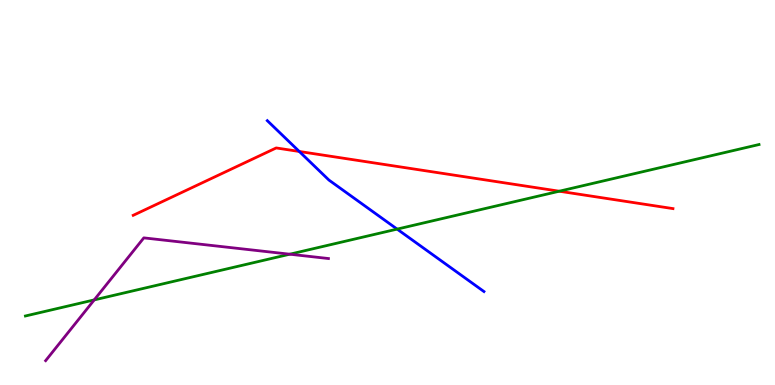[{'lines': ['blue', 'red'], 'intersections': [{'x': 3.86, 'y': 6.07}]}, {'lines': ['green', 'red'], 'intersections': [{'x': 7.22, 'y': 5.03}]}, {'lines': ['purple', 'red'], 'intersections': []}, {'lines': ['blue', 'green'], 'intersections': [{'x': 5.12, 'y': 4.05}]}, {'lines': ['blue', 'purple'], 'intersections': []}, {'lines': ['green', 'purple'], 'intersections': [{'x': 1.22, 'y': 2.21}, {'x': 3.74, 'y': 3.4}]}]